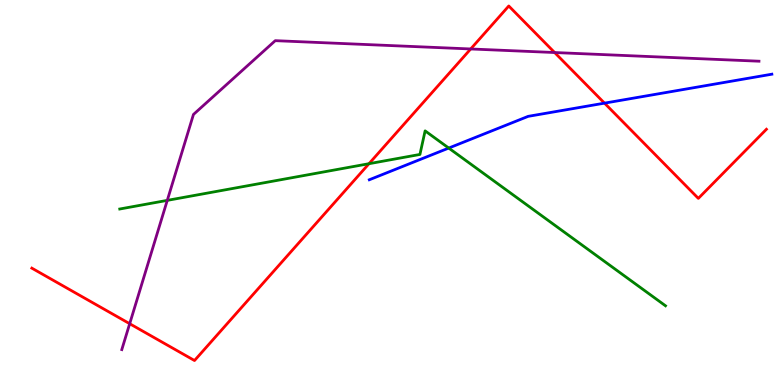[{'lines': ['blue', 'red'], 'intersections': [{'x': 7.8, 'y': 7.32}]}, {'lines': ['green', 'red'], 'intersections': [{'x': 4.76, 'y': 5.75}]}, {'lines': ['purple', 'red'], 'intersections': [{'x': 1.67, 'y': 1.59}, {'x': 6.07, 'y': 8.73}, {'x': 7.16, 'y': 8.64}]}, {'lines': ['blue', 'green'], 'intersections': [{'x': 5.79, 'y': 6.15}]}, {'lines': ['blue', 'purple'], 'intersections': []}, {'lines': ['green', 'purple'], 'intersections': [{'x': 2.16, 'y': 4.8}]}]